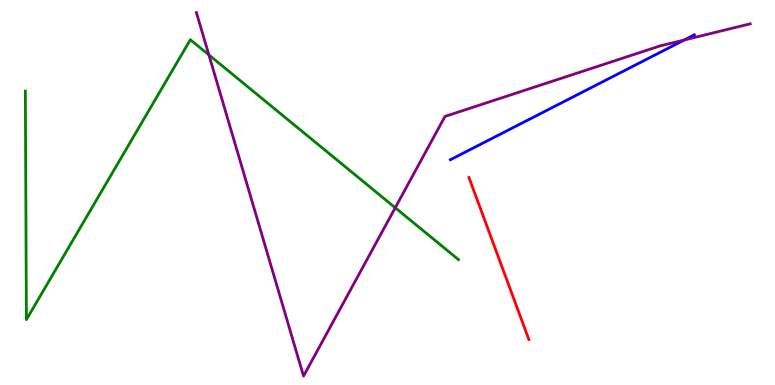[{'lines': ['blue', 'red'], 'intersections': []}, {'lines': ['green', 'red'], 'intersections': []}, {'lines': ['purple', 'red'], 'intersections': []}, {'lines': ['blue', 'green'], 'intersections': []}, {'lines': ['blue', 'purple'], 'intersections': [{'x': 8.83, 'y': 8.96}]}, {'lines': ['green', 'purple'], 'intersections': [{'x': 2.7, 'y': 8.57}, {'x': 5.1, 'y': 4.6}]}]